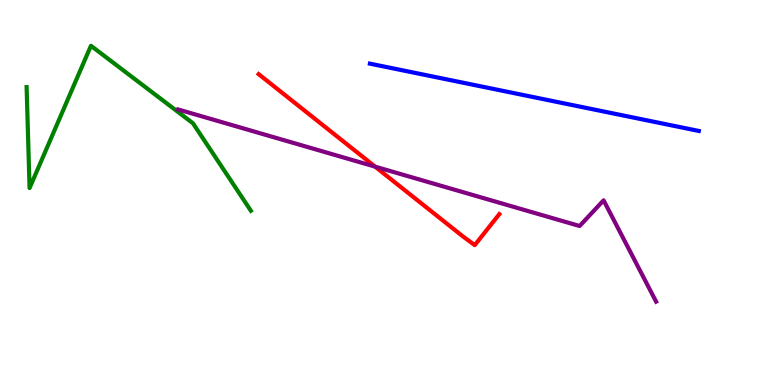[{'lines': ['blue', 'red'], 'intersections': []}, {'lines': ['green', 'red'], 'intersections': []}, {'lines': ['purple', 'red'], 'intersections': [{'x': 4.84, 'y': 5.67}]}, {'lines': ['blue', 'green'], 'intersections': []}, {'lines': ['blue', 'purple'], 'intersections': []}, {'lines': ['green', 'purple'], 'intersections': []}]